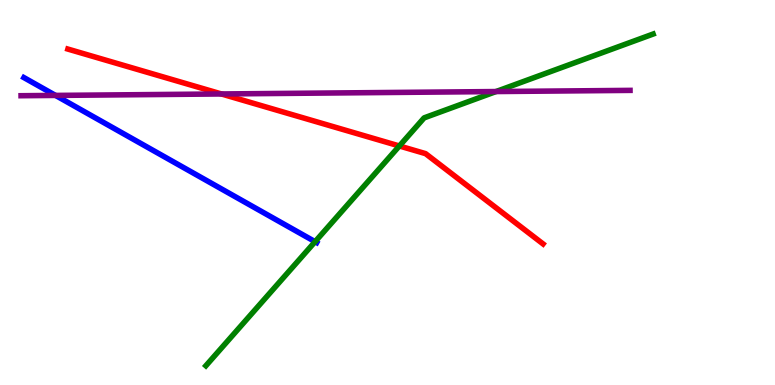[{'lines': ['blue', 'red'], 'intersections': []}, {'lines': ['green', 'red'], 'intersections': [{'x': 5.15, 'y': 6.21}]}, {'lines': ['purple', 'red'], 'intersections': [{'x': 2.86, 'y': 7.56}]}, {'lines': ['blue', 'green'], 'intersections': [{'x': 4.07, 'y': 3.72}]}, {'lines': ['blue', 'purple'], 'intersections': [{'x': 0.716, 'y': 7.52}]}, {'lines': ['green', 'purple'], 'intersections': [{'x': 6.4, 'y': 7.62}]}]